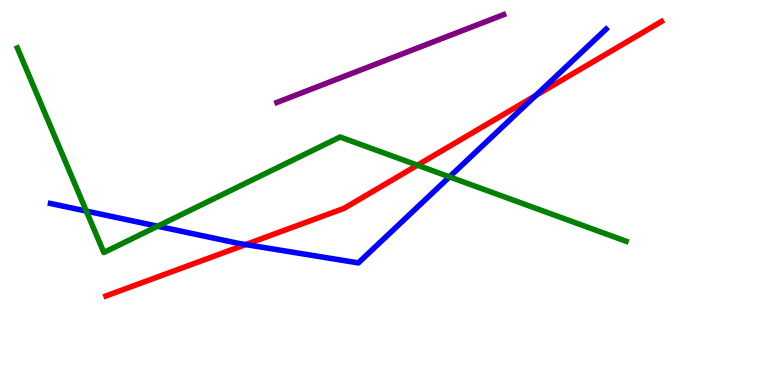[{'lines': ['blue', 'red'], 'intersections': [{'x': 3.17, 'y': 3.65}, {'x': 6.91, 'y': 7.52}]}, {'lines': ['green', 'red'], 'intersections': [{'x': 5.39, 'y': 5.71}]}, {'lines': ['purple', 'red'], 'intersections': []}, {'lines': ['blue', 'green'], 'intersections': [{'x': 1.11, 'y': 4.52}, {'x': 2.03, 'y': 4.12}, {'x': 5.8, 'y': 5.41}]}, {'lines': ['blue', 'purple'], 'intersections': []}, {'lines': ['green', 'purple'], 'intersections': []}]